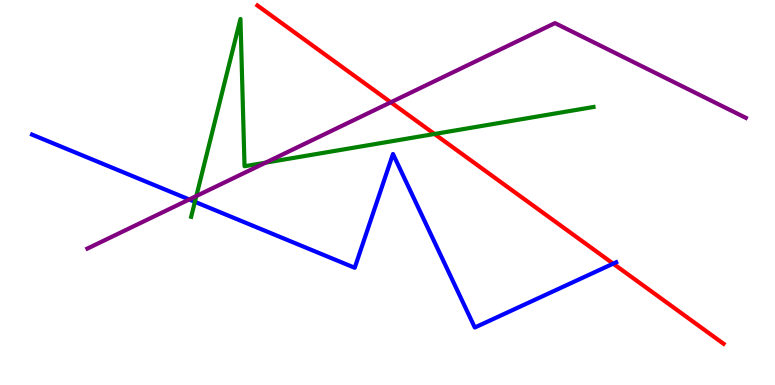[{'lines': ['blue', 'red'], 'intersections': [{'x': 7.91, 'y': 3.15}]}, {'lines': ['green', 'red'], 'intersections': [{'x': 5.61, 'y': 6.52}]}, {'lines': ['purple', 'red'], 'intersections': [{'x': 5.04, 'y': 7.34}]}, {'lines': ['blue', 'green'], 'intersections': [{'x': 2.51, 'y': 4.76}]}, {'lines': ['blue', 'purple'], 'intersections': [{'x': 2.44, 'y': 4.82}]}, {'lines': ['green', 'purple'], 'intersections': [{'x': 2.53, 'y': 4.91}, {'x': 3.43, 'y': 5.77}]}]